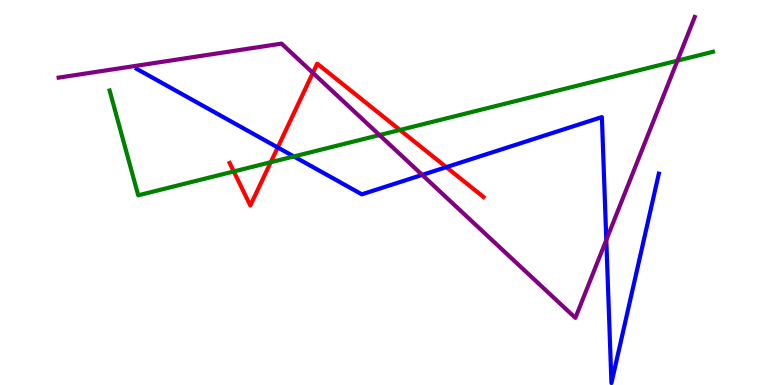[{'lines': ['blue', 'red'], 'intersections': [{'x': 3.58, 'y': 6.17}, {'x': 5.76, 'y': 5.66}]}, {'lines': ['green', 'red'], 'intersections': [{'x': 3.02, 'y': 5.55}, {'x': 3.49, 'y': 5.79}, {'x': 5.16, 'y': 6.62}]}, {'lines': ['purple', 'red'], 'intersections': [{'x': 4.04, 'y': 8.11}]}, {'lines': ['blue', 'green'], 'intersections': [{'x': 3.79, 'y': 5.94}]}, {'lines': ['blue', 'purple'], 'intersections': [{'x': 5.45, 'y': 5.46}, {'x': 7.82, 'y': 3.77}]}, {'lines': ['green', 'purple'], 'intersections': [{'x': 4.9, 'y': 6.49}, {'x': 8.74, 'y': 8.42}]}]